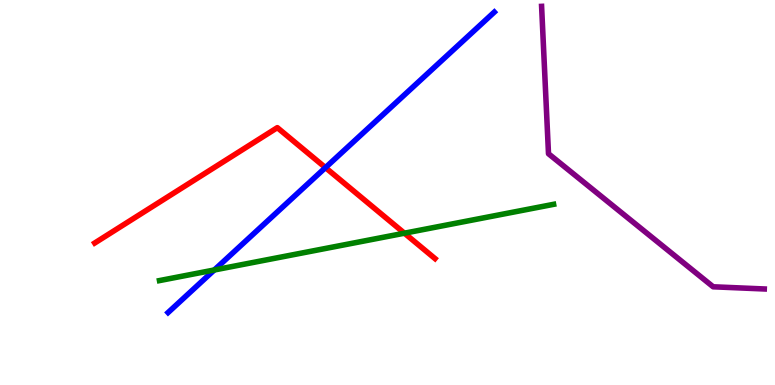[{'lines': ['blue', 'red'], 'intersections': [{'x': 4.2, 'y': 5.65}]}, {'lines': ['green', 'red'], 'intersections': [{'x': 5.22, 'y': 3.94}]}, {'lines': ['purple', 'red'], 'intersections': []}, {'lines': ['blue', 'green'], 'intersections': [{'x': 2.77, 'y': 2.99}]}, {'lines': ['blue', 'purple'], 'intersections': []}, {'lines': ['green', 'purple'], 'intersections': []}]